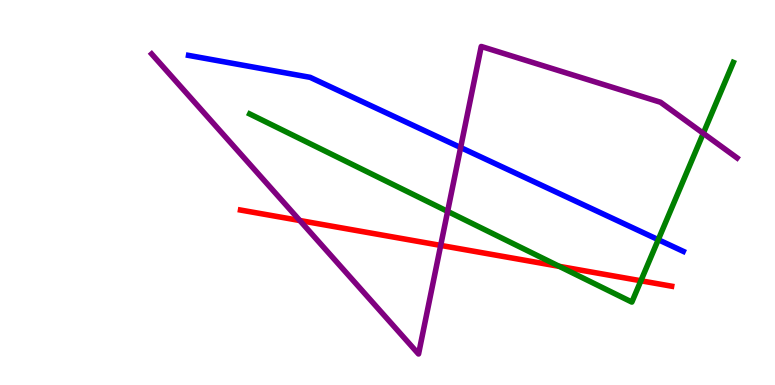[{'lines': ['blue', 'red'], 'intersections': []}, {'lines': ['green', 'red'], 'intersections': [{'x': 7.22, 'y': 3.08}, {'x': 8.27, 'y': 2.71}]}, {'lines': ['purple', 'red'], 'intersections': [{'x': 3.87, 'y': 4.27}, {'x': 5.69, 'y': 3.63}]}, {'lines': ['blue', 'green'], 'intersections': [{'x': 8.49, 'y': 3.77}]}, {'lines': ['blue', 'purple'], 'intersections': [{'x': 5.94, 'y': 6.17}]}, {'lines': ['green', 'purple'], 'intersections': [{'x': 5.78, 'y': 4.51}, {'x': 9.07, 'y': 6.54}]}]